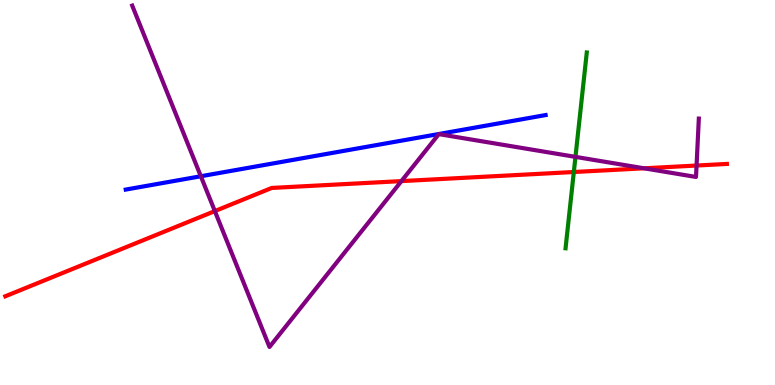[{'lines': ['blue', 'red'], 'intersections': []}, {'lines': ['green', 'red'], 'intersections': [{'x': 7.4, 'y': 5.53}]}, {'lines': ['purple', 'red'], 'intersections': [{'x': 2.77, 'y': 4.52}, {'x': 5.18, 'y': 5.3}, {'x': 8.31, 'y': 5.63}, {'x': 8.99, 'y': 5.7}]}, {'lines': ['blue', 'green'], 'intersections': []}, {'lines': ['blue', 'purple'], 'intersections': [{'x': 2.59, 'y': 5.42}]}, {'lines': ['green', 'purple'], 'intersections': [{'x': 7.43, 'y': 5.93}]}]